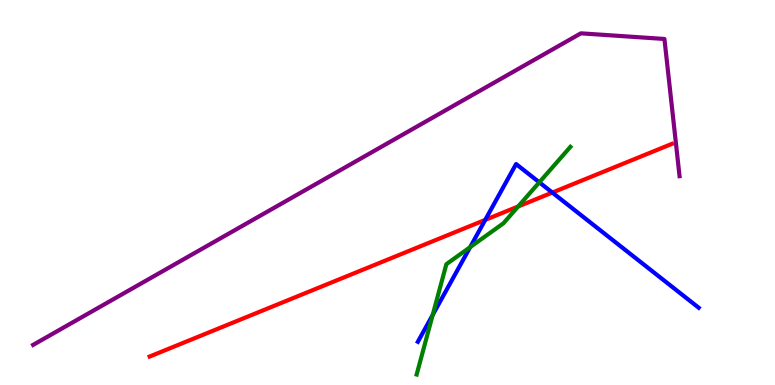[{'lines': ['blue', 'red'], 'intersections': [{'x': 6.26, 'y': 4.29}, {'x': 7.13, 'y': 5.0}]}, {'lines': ['green', 'red'], 'intersections': [{'x': 6.69, 'y': 4.64}]}, {'lines': ['purple', 'red'], 'intersections': []}, {'lines': ['blue', 'green'], 'intersections': [{'x': 5.58, 'y': 1.82}, {'x': 6.07, 'y': 3.58}, {'x': 6.96, 'y': 5.26}]}, {'lines': ['blue', 'purple'], 'intersections': []}, {'lines': ['green', 'purple'], 'intersections': []}]